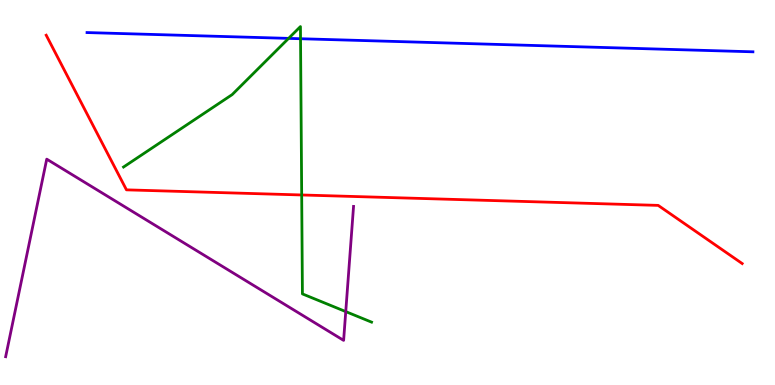[{'lines': ['blue', 'red'], 'intersections': []}, {'lines': ['green', 'red'], 'intersections': [{'x': 3.89, 'y': 4.94}]}, {'lines': ['purple', 'red'], 'intersections': []}, {'lines': ['blue', 'green'], 'intersections': [{'x': 3.72, 'y': 9.0}, {'x': 3.88, 'y': 8.99}]}, {'lines': ['blue', 'purple'], 'intersections': []}, {'lines': ['green', 'purple'], 'intersections': [{'x': 4.46, 'y': 1.91}]}]